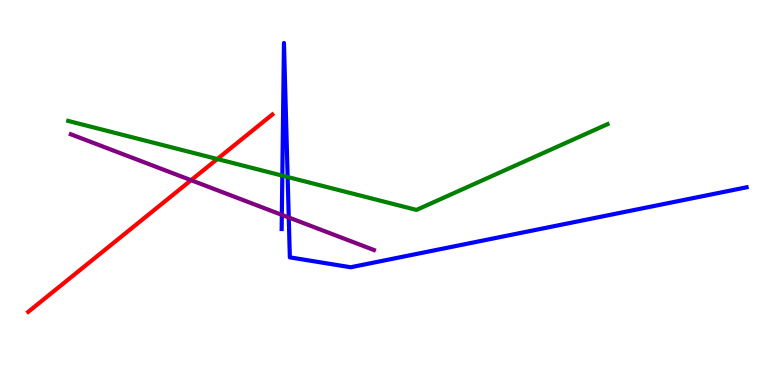[{'lines': ['blue', 'red'], 'intersections': []}, {'lines': ['green', 'red'], 'intersections': [{'x': 2.8, 'y': 5.87}]}, {'lines': ['purple', 'red'], 'intersections': [{'x': 2.47, 'y': 5.32}]}, {'lines': ['blue', 'green'], 'intersections': [{'x': 3.64, 'y': 5.44}, {'x': 3.71, 'y': 5.4}]}, {'lines': ['blue', 'purple'], 'intersections': [{'x': 3.64, 'y': 4.42}, {'x': 3.73, 'y': 4.35}]}, {'lines': ['green', 'purple'], 'intersections': []}]